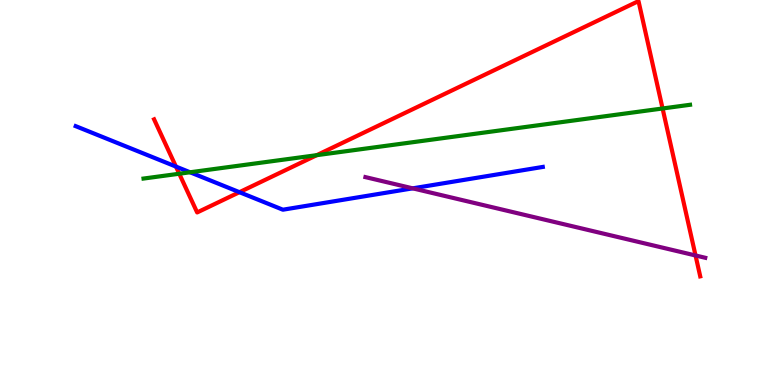[{'lines': ['blue', 'red'], 'intersections': [{'x': 2.27, 'y': 5.67}, {'x': 3.09, 'y': 5.01}]}, {'lines': ['green', 'red'], 'intersections': [{'x': 2.31, 'y': 5.49}, {'x': 4.09, 'y': 5.97}, {'x': 8.55, 'y': 7.18}]}, {'lines': ['purple', 'red'], 'intersections': [{'x': 8.97, 'y': 3.36}]}, {'lines': ['blue', 'green'], 'intersections': [{'x': 2.45, 'y': 5.53}]}, {'lines': ['blue', 'purple'], 'intersections': [{'x': 5.33, 'y': 5.11}]}, {'lines': ['green', 'purple'], 'intersections': []}]